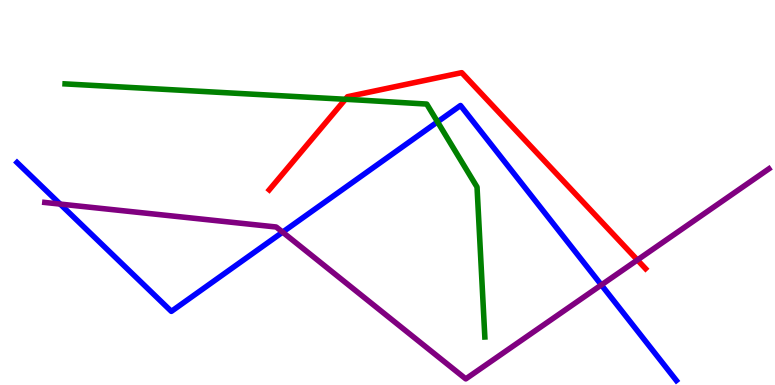[{'lines': ['blue', 'red'], 'intersections': []}, {'lines': ['green', 'red'], 'intersections': [{'x': 4.46, 'y': 7.42}]}, {'lines': ['purple', 'red'], 'intersections': [{'x': 8.22, 'y': 3.25}]}, {'lines': ['blue', 'green'], 'intersections': [{'x': 5.65, 'y': 6.83}]}, {'lines': ['blue', 'purple'], 'intersections': [{'x': 0.776, 'y': 4.7}, {'x': 3.65, 'y': 3.97}, {'x': 7.76, 'y': 2.6}]}, {'lines': ['green', 'purple'], 'intersections': []}]